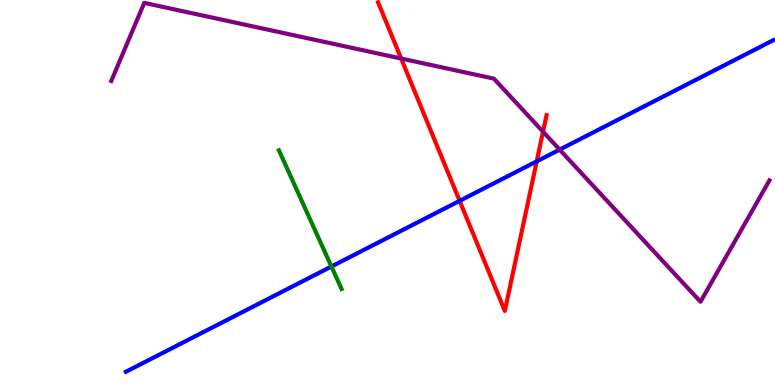[{'lines': ['blue', 'red'], 'intersections': [{'x': 5.93, 'y': 4.78}, {'x': 6.93, 'y': 5.81}]}, {'lines': ['green', 'red'], 'intersections': []}, {'lines': ['purple', 'red'], 'intersections': [{'x': 5.18, 'y': 8.48}, {'x': 7.01, 'y': 6.58}]}, {'lines': ['blue', 'green'], 'intersections': [{'x': 4.28, 'y': 3.08}]}, {'lines': ['blue', 'purple'], 'intersections': [{'x': 7.22, 'y': 6.11}]}, {'lines': ['green', 'purple'], 'intersections': []}]